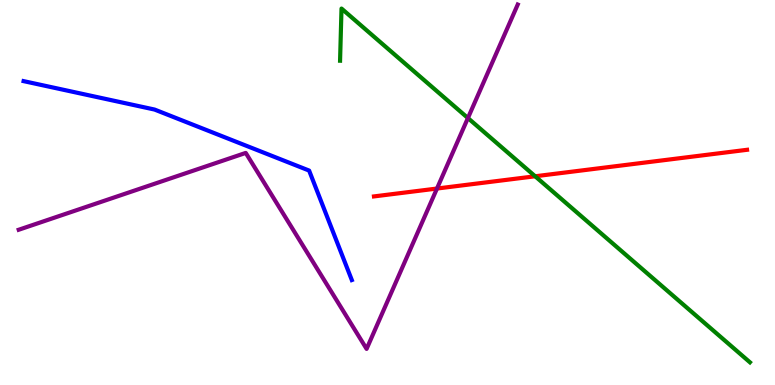[{'lines': ['blue', 'red'], 'intersections': []}, {'lines': ['green', 'red'], 'intersections': [{'x': 6.91, 'y': 5.42}]}, {'lines': ['purple', 'red'], 'intersections': [{'x': 5.64, 'y': 5.1}]}, {'lines': ['blue', 'green'], 'intersections': []}, {'lines': ['blue', 'purple'], 'intersections': []}, {'lines': ['green', 'purple'], 'intersections': [{'x': 6.04, 'y': 6.93}]}]